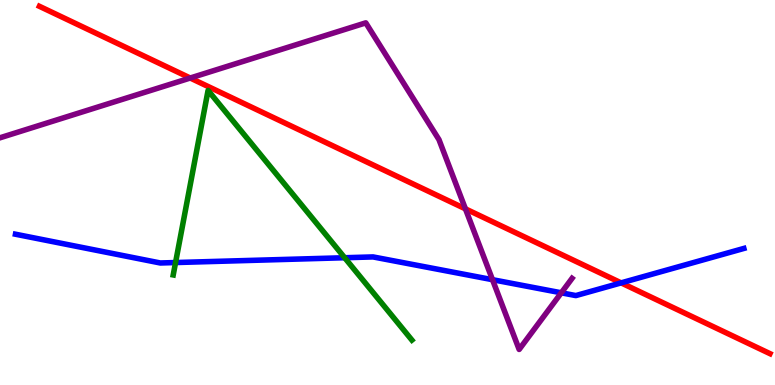[{'lines': ['blue', 'red'], 'intersections': [{'x': 8.01, 'y': 2.65}]}, {'lines': ['green', 'red'], 'intersections': []}, {'lines': ['purple', 'red'], 'intersections': [{'x': 2.45, 'y': 7.97}, {'x': 6.01, 'y': 4.58}]}, {'lines': ['blue', 'green'], 'intersections': [{'x': 2.27, 'y': 3.18}, {'x': 4.45, 'y': 3.31}]}, {'lines': ['blue', 'purple'], 'intersections': [{'x': 6.35, 'y': 2.74}, {'x': 7.24, 'y': 2.39}]}, {'lines': ['green', 'purple'], 'intersections': []}]